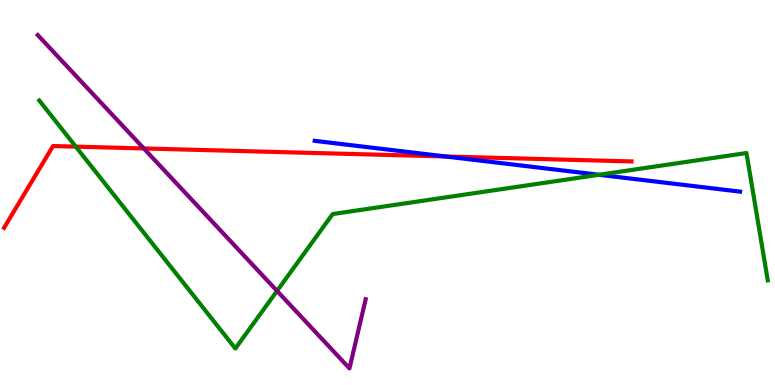[{'lines': ['blue', 'red'], 'intersections': [{'x': 5.75, 'y': 5.94}]}, {'lines': ['green', 'red'], 'intersections': [{'x': 0.978, 'y': 6.19}]}, {'lines': ['purple', 'red'], 'intersections': [{'x': 1.86, 'y': 6.14}]}, {'lines': ['blue', 'green'], 'intersections': [{'x': 7.73, 'y': 5.46}]}, {'lines': ['blue', 'purple'], 'intersections': []}, {'lines': ['green', 'purple'], 'intersections': [{'x': 3.57, 'y': 2.44}]}]